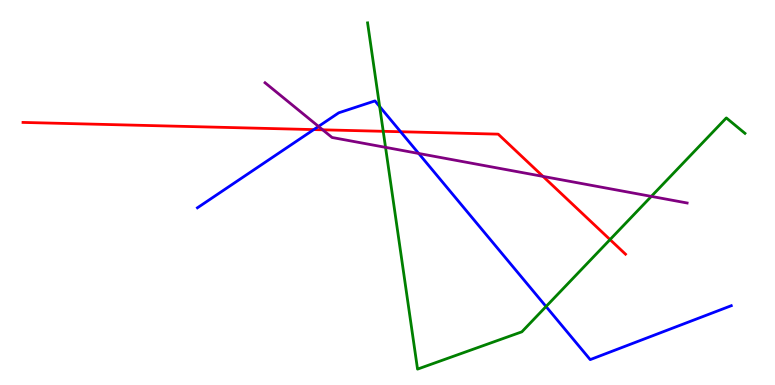[{'lines': ['blue', 'red'], 'intersections': [{'x': 4.05, 'y': 6.63}, {'x': 5.17, 'y': 6.58}]}, {'lines': ['green', 'red'], 'intersections': [{'x': 4.94, 'y': 6.59}, {'x': 7.87, 'y': 3.78}]}, {'lines': ['purple', 'red'], 'intersections': [{'x': 4.16, 'y': 6.63}, {'x': 7.01, 'y': 5.42}]}, {'lines': ['blue', 'green'], 'intersections': [{'x': 4.9, 'y': 7.23}, {'x': 7.05, 'y': 2.04}]}, {'lines': ['blue', 'purple'], 'intersections': [{'x': 4.11, 'y': 6.72}, {'x': 5.4, 'y': 6.01}]}, {'lines': ['green', 'purple'], 'intersections': [{'x': 4.97, 'y': 6.17}, {'x': 8.4, 'y': 4.9}]}]